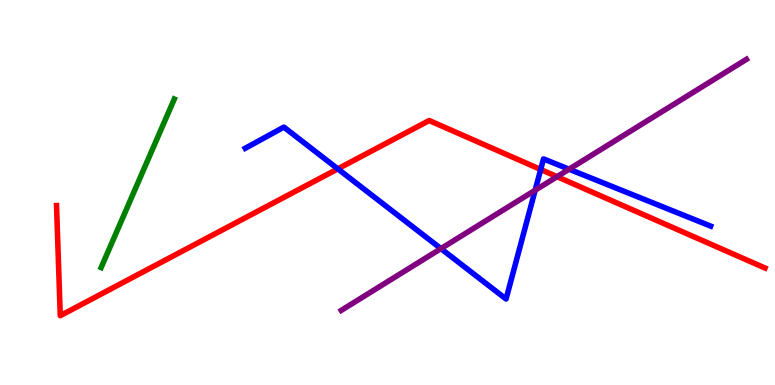[{'lines': ['blue', 'red'], 'intersections': [{'x': 4.36, 'y': 5.61}, {'x': 6.98, 'y': 5.6}]}, {'lines': ['green', 'red'], 'intersections': []}, {'lines': ['purple', 'red'], 'intersections': [{'x': 7.19, 'y': 5.41}]}, {'lines': ['blue', 'green'], 'intersections': []}, {'lines': ['blue', 'purple'], 'intersections': [{'x': 5.69, 'y': 3.54}, {'x': 6.91, 'y': 5.06}, {'x': 7.34, 'y': 5.61}]}, {'lines': ['green', 'purple'], 'intersections': []}]